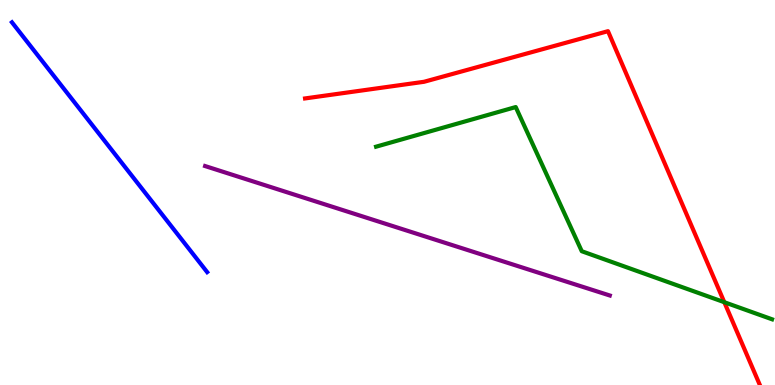[{'lines': ['blue', 'red'], 'intersections': []}, {'lines': ['green', 'red'], 'intersections': [{'x': 9.35, 'y': 2.15}]}, {'lines': ['purple', 'red'], 'intersections': []}, {'lines': ['blue', 'green'], 'intersections': []}, {'lines': ['blue', 'purple'], 'intersections': []}, {'lines': ['green', 'purple'], 'intersections': []}]